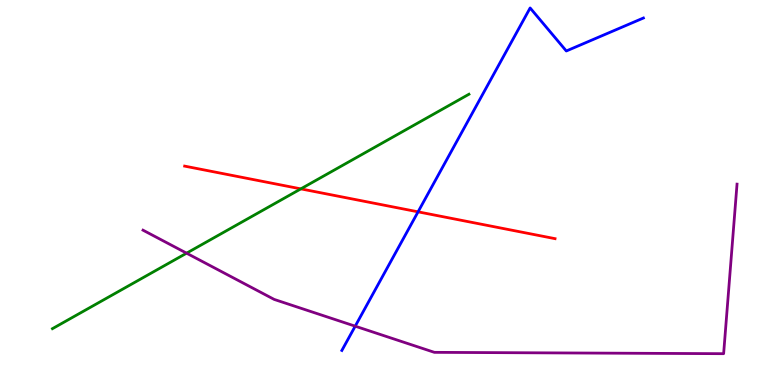[{'lines': ['blue', 'red'], 'intersections': [{'x': 5.39, 'y': 4.5}]}, {'lines': ['green', 'red'], 'intersections': [{'x': 3.88, 'y': 5.09}]}, {'lines': ['purple', 'red'], 'intersections': []}, {'lines': ['blue', 'green'], 'intersections': []}, {'lines': ['blue', 'purple'], 'intersections': [{'x': 4.58, 'y': 1.53}]}, {'lines': ['green', 'purple'], 'intersections': [{'x': 2.41, 'y': 3.42}]}]